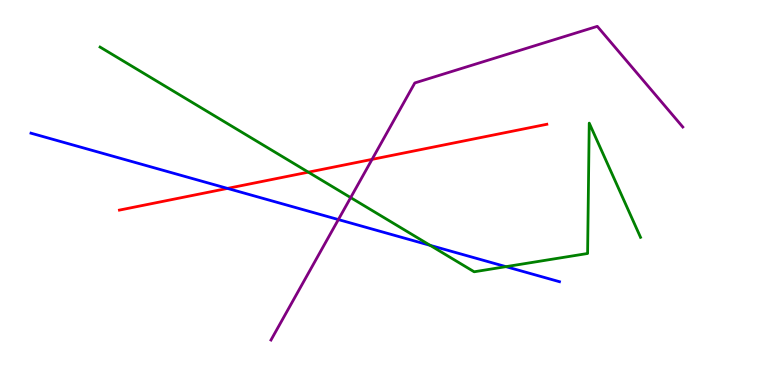[{'lines': ['blue', 'red'], 'intersections': [{'x': 2.94, 'y': 5.11}]}, {'lines': ['green', 'red'], 'intersections': [{'x': 3.98, 'y': 5.53}]}, {'lines': ['purple', 'red'], 'intersections': [{'x': 4.8, 'y': 5.86}]}, {'lines': ['blue', 'green'], 'intersections': [{'x': 5.55, 'y': 3.63}, {'x': 6.53, 'y': 3.07}]}, {'lines': ['blue', 'purple'], 'intersections': [{'x': 4.37, 'y': 4.3}]}, {'lines': ['green', 'purple'], 'intersections': [{'x': 4.52, 'y': 4.87}]}]